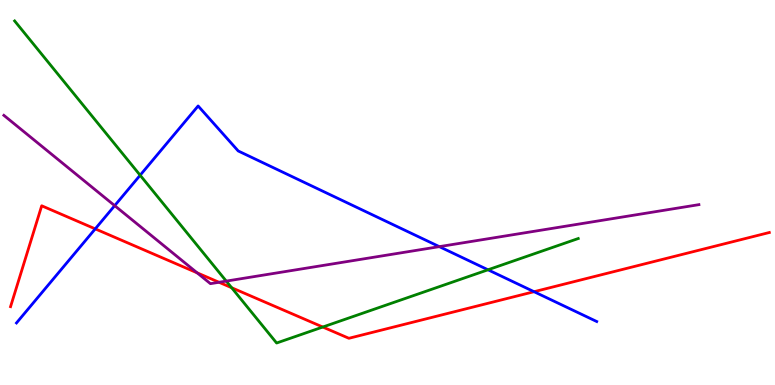[{'lines': ['blue', 'red'], 'intersections': [{'x': 1.23, 'y': 4.06}, {'x': 6.89, 'y': 2.42}]}, {'lines': ['green', 'red'], 'intersections': [{'x': 2.99, 'y': 2.53}, {'x': 4.16, 'y': 1.51}]}, {'lines': ['purple', 'red'], 'intersections': [{'x': 2.54, 'y': 2.91}, {'x': 2.83, 'y': 2.67}]}, {'lines': ['blue', 'green'], 'intersections': [{'x': 1.81, 'y': 5.45}, {'x': 6.3, 'y': 2.99}]}, {'lines': ['blue', 'purple'], 'intersections': [{'x': 1.48, 'y': 4.66}, {'x': 5.67, 'y': 3.59}]}, {'lines': ['green', 'purple'], 'intersections': [{'x': 2.92, 'y': 2.7}]}]